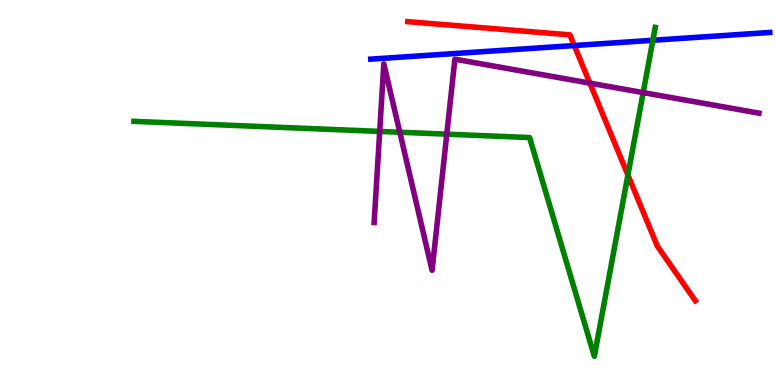[{'lines': ['blue', 'red'], 'intersections': [{'x': 7.41, 'y': 8.82}]}, {'lines': ['green', 'red'], 'intersections': [{'x': 8.1, 'y': 5.45}]}, {'lines': ['purple', 'red'], 'intersections': [{'x': 7.61, 'y': 7.84}]}, {'lines': ['blue', 'green'], 'intersections': [{'x': 8.42, 'y': 8.95}]}, {'lines': ['blue', 'purple'], 'intersections': []}, {'lines': ['green', 'purple'], 'intersections': [{'x': 4.9, 'y': 6.59}, {'x': 5.16, 'y': 6.57}, {'x': 5.77, 'y': 6.52}, {'x': 8.3, 'y': 7.59}]}]